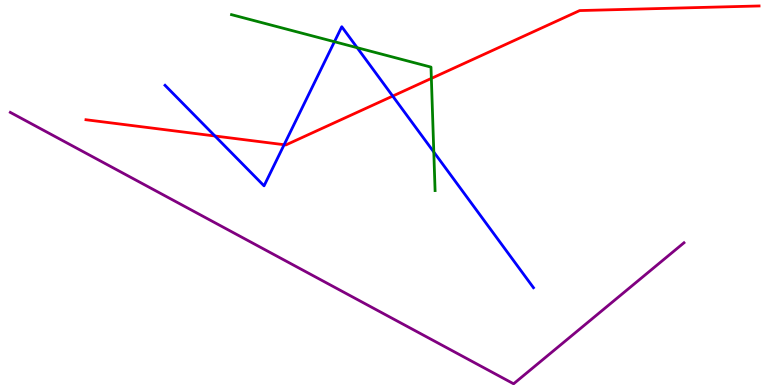[{'lines': ['blue', 'red'], 'intersections': [{'x': 2.77, 'y': 6.47}, {'x': 3.67, 'y': 6.24}, {'x': 5.07, 'y': 7.5}]}, {'lines': ['green', 'red'], 'intersections': [{'x': 5.57, 'y': 7.96}]}, {'lines': ['purple', 'red'], 'intersections': []}, {'lines': ['blue', 'green'], 'intersections': [{'x': 4.32, 'y': 8.92}, {'x': 4.61, 'y': 8.76}, {'x': 5.6, 'y': 6.05}]}, {'lines': ['blue', 'purple'], 'intersections': []}, {'lines': ['green', 'purple'], 'intersections': []}]